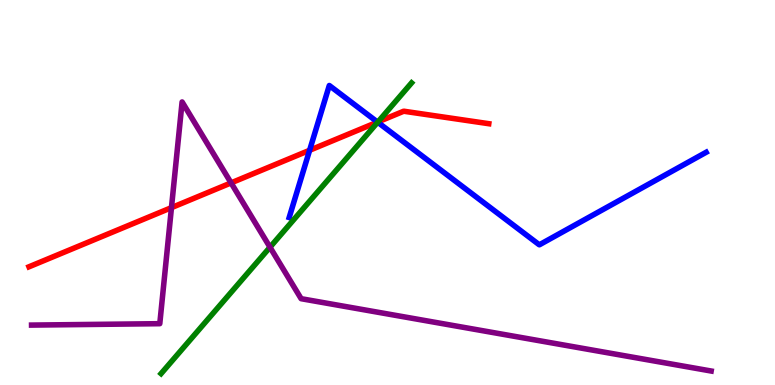[{'lines': ['blue', 'red'], 'intersections': [{'x': 4.0, 'y': 6.1}, {'x': 4.87, 'y': 6.83}]}, {'lines': ['green', 'red'], 'intersections': [{'x': 4.88, 'y': 6.83}]}, {'lines': ['purple', 'red'], 'intersections': [{'x': 2.21, 'y': 4.61}, {'x': 2.98, 'y': 5.25}]}, {'lines': ['blue', 'green'], 'intersections': [{'x': 4.87, 'y': 6.83}]}, {'lines': ['blue', 'purple'], 'intersections': []}, {'lines': ['green', 'purple'], 'intersections': [{'x': 3.48, 'y': 3.58}]}]